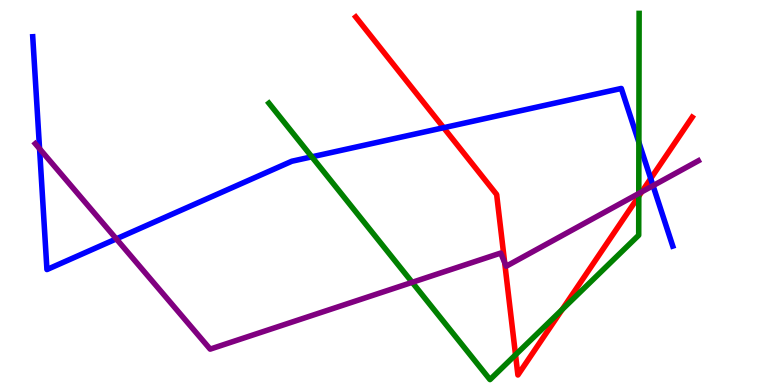[{'lines': ['blue', 'red'], 'intersections': [{'x': 5.72, 'y': 6.68}, {'x': 8.4, 'y': 5.36}]}, {'lines': ['green', 'red'], 'intersections': [{'x': 6.65, 'y': 0.784}, {'x': 7.25, 'y': 1.96}, {'x': 8.24, 'y': 4.9}]}, {'lines': ['purple', 'red'], 'intersections': [{'x': 6.51, 'y': 3.18}, {'x': 8.28, 'y': 5.02}]}, {'lines': ['blue', 'green'], 'intersections': [{'x': 4.02, 'y': 5.93}, {'x': 8.24, 'y': 6.3}]}, {'lines': ['blue', 'purple'], 'intersections': [{'x': 0.51, 'y': 6.14}, {'x': 1.5, 'y': 3.8}, {'x': 8.43, 'y': 5.18}]}, {'lines': ['green', 'purple'], 'intersections': [{'x': 5.32, 'y': 2.67}, {'x': 8.24, 'y': 4.97}]}]